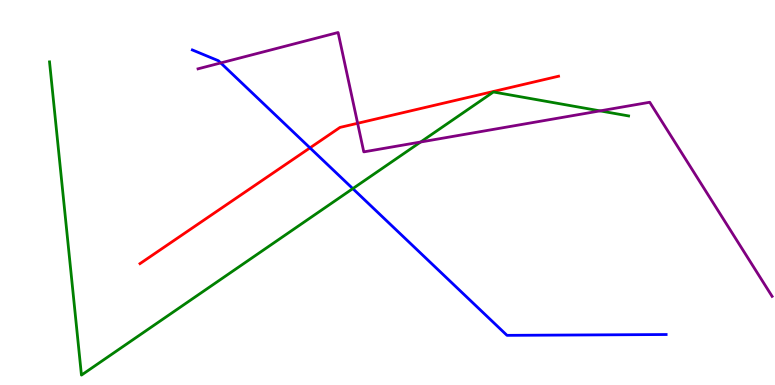[{'lines': ['blue', 'red'], 'intersections': [{'x': 4.0, 'y': 6.16}]}, {'lines': ['green', 'red'], 'intersections': []}, {'lines': ['purple', 'red'], 'intersections': [{'x': 4.61, 'y': 6.8}]}, {'lines': ['blue', 'green'], 'intersections': [{'x': 4.55, 'y': 5.1}]}, {'lines': ['blue', 'purple'], 'intersections': [{'x': 2.85, 'y': 8.37}]}, {'lines': ['green', 'purple'], 'intersections': [{'x': 5.43, 'y': 6.31}, {'x': 7.74, 'y': 7.12}]}]